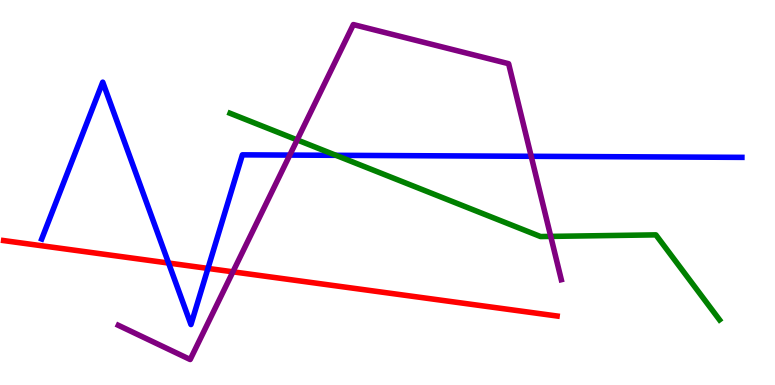[{'lines': ['blue', 'red'], 'intersections': [{'x': 2.18, 'y': 3.17}, {'x': 2.68, 'y': 3.03}]}, {'lines': ['green', 'red'], 'intersections': []}, {'lines': ['purple', 'red'], 'intersections': [{'x': 3.01, 'y': 2.94}]}, {'lines': ['blue', 'green'], 'intersections': [{'x': 4.33, 'y': 5.97}]}, {'lines': ['blue', 'purple'], 'intersections': [{'x': 3.74, 'y': 5.97}, {'x': 6.85, 'y': 5.94}]}, {'lines': ['green', 'purple'], 'intersections': [{'x': 3.83, 'y': 6.37}, {'x': 7.11, 'y': 3.86}]}]